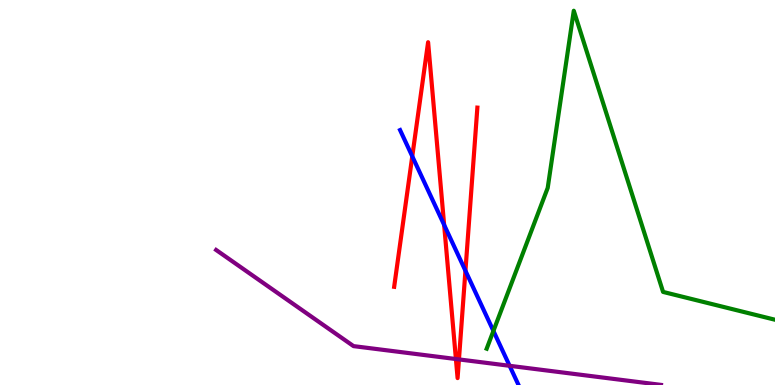[{'lines': ['blue', 'red'], 'intersections': [{'x': 5.32, 'y': 5.94}, {'x': 5.73, 'y': 4.16}, {'x': 6.01, 'y': 2.97}]}, {'lines': ['green', 'red'], 'intersections': []}, {'lines': ['purple', 'red'], 'intersections': [{'x': 5.88, 'y': 0.675}, {'x': 5.92, 'y': 0.665}]}, {'lines': ['blue', 'green'], 'intersections': [{'x': 6.37, 'y': 1.4}]}, {'lines': ['blue', 'purple'], 'intersections': [{'x': 6.58, 'y': 0.499}]}, {'lines': ['green', 'purple'], 'intersections': []}]